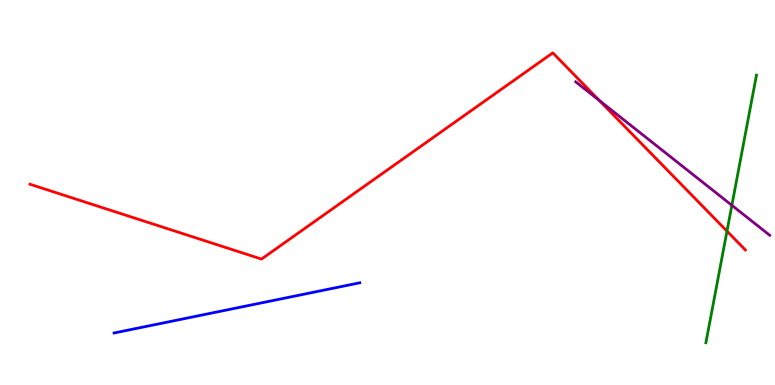[{'lines': ['blue', 'red'], 'intersections': []}, {'lines': ['green', 'red'], 'intersections': [{'x': 9.38, 'y': 4.0}]}, {'lines': ['purple', 'red'], 'intersections': [{'x': 7.73, 'y': 7.39}]}, {'lines': ['blue', 'green'], 'intersections': []}, {'lines': ['blue', 'purple'], 'intersections': []}, {'lines': ['green', 'purple'], 'intersections': [{'x': 9.44, 'y': 4.67}]}]